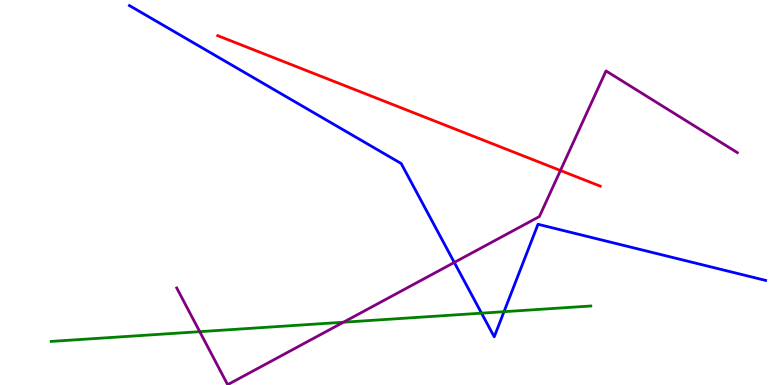[{'lines': ['blue', 'red'], 'intersections': []}, {'lines': ['green', 'red'], 'intersections': []}, {'lines': ['purple', 'red'], 'intersections': [{'x': 7.23, 'y': 5.57}]}, {'lines': ['blue', 'green'], 'intersections': [{'x': 6.21, 'y': 1.87}, {'x': 6.5, 'y': 1.9}]}, {'lines': ['blue', 'purple'], 'intersections': [{'x': 5.86, 'y': 3.18}]}, {'lines': ['green', 'purple'], 'intersections': [{'x': 2.58, 'y': 1.39}, {'x': 4.43, 'y': 1.63}]}]